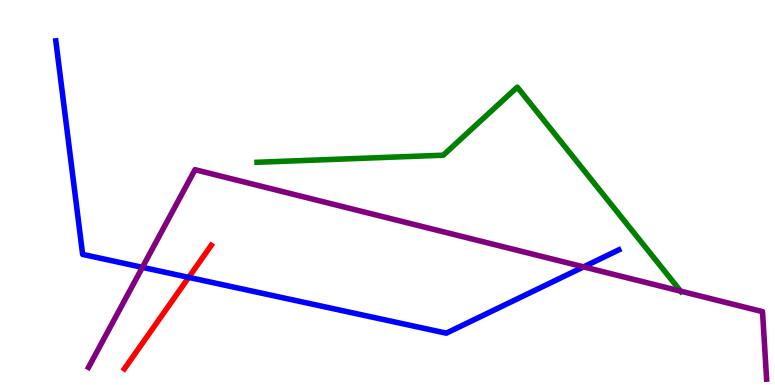[{'lines': ['blue', 'red'], 'intersections': [{'x': 2.43, 'y': 2.8}]}, {'lines': ['green', 'red'], 'intersections': []}, {'lines': ['purple', 'red'], 'intersections': []}, {'lines': ['blue', 'green'], 'intersections': []}, {'lines': ['blue', 'purple'], 'intersections': [{'x': 1.84, 'y': 3.06}, {'x': 7.53, 'y': 3.07}]}, {'lines': ['green', 'purple'], 'intersections': [{'x': 8.78, 'y': 2.44}]}]